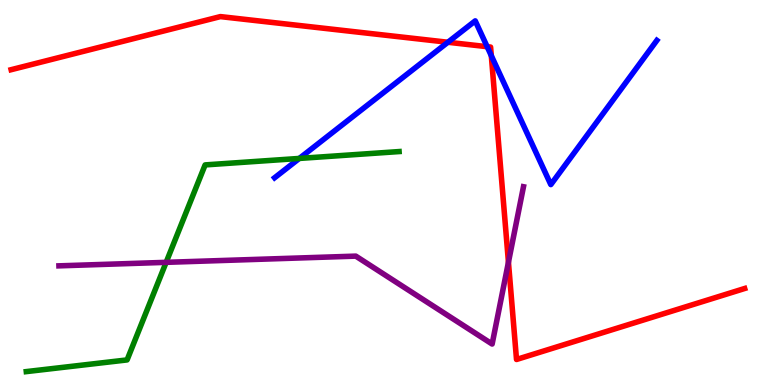[{'lines': ['blue', 'red'], 'intersections': [{'x': 5.78, 'y': 8.9}, {'x': 6.29, 'y': 8.79}, {'x': 6.34, 'y': 8.55}]}, {'lines': ['green', 'red'], 'intersections': []}, {'lines': ['purple', 'red'], 'intersections': [{'x': 6.56, 'y': 3.19}]}, {'lines': ['blue', 'green'], 'intersections': [{'x': 3.86, 'y': 5.88}]}, {'lines': ['blue', 'purple'], 'intersections': []}, {'lines': ['green', 'purple'], 'intersections': [{'x': 2.14, 'y': 3.19}]}]